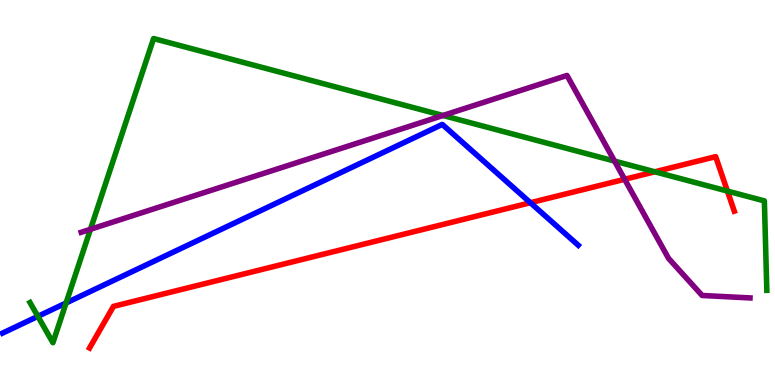[{'lines': ['blue', 'red'], 'intersections': [{'x': 6.84, 'y': 4.73}]}, {'lines': ['green', 'red'], 'intersections': [{'x': 8.45, 'y': 5.54}, {'x': 9.39, 'y': 5.04}]}, {'lines': ['purple', 'red'], 'intersections': [{'x': 8.06, 'y': 5.34}]}, {'lines': ['blue', 'green'], 'intersections': [{'x': 0.489, 'y': 1.78}, {'x': 0.853, 'y': 2.13}]}, {'lines': ['blue', 'purple'], 'intersections': []}, {'lines': ['green', 'purple'], 'intersections': [{'x': 1.17, 'y': 4.04}, {'x': 5.72, 'y': 7.0}, {'x': 7.93, 'y': 5.82}]}]